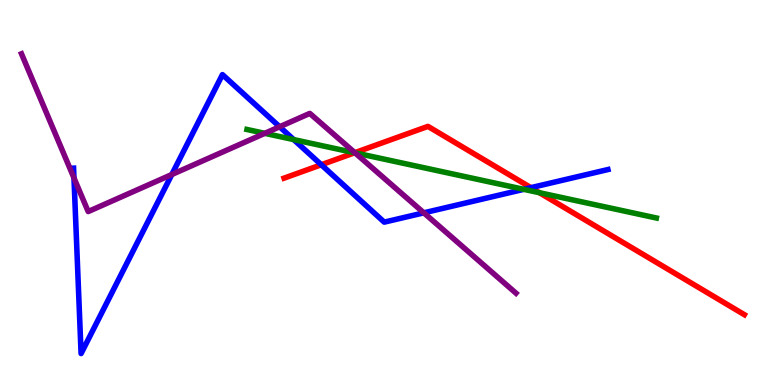[{'lines': ['blue', 'red'], 'intersections': [{'x': 4.15, 'y': 5.72}, {'x': 6.85, 'y': 5.13}]}, {'lines': ['green', 'red'], 'intersections': [{'x': 4.58, 'y': 6.03}, {'x': 6.96, 'y': 4.99}]}, {'lines': ['purple', 'red'], 'intersections': [{'x': 4.58, 'y': 6.03}]}, {'lines': ['blue', 'green'], 'intersections': [{'x': 3.79, 'y': 6.37}, {'x': 6.76, 'y': 5.08}]}, {'lines': ['blue', 'purple'], 'intersections': [{'x': 0.954, 'y': 5.38}, {'x': 2.22, 'y': 5.47}, {'x': 3.61, 'y': 6.71}, {'x': 5.47, 'y': 4.47}]}, {'lines': ['green', 'purple'], 'intersections': [{'x': 3.42, 'y': 6.54}, {'x': 4.58, 'y': 6.03}]}]